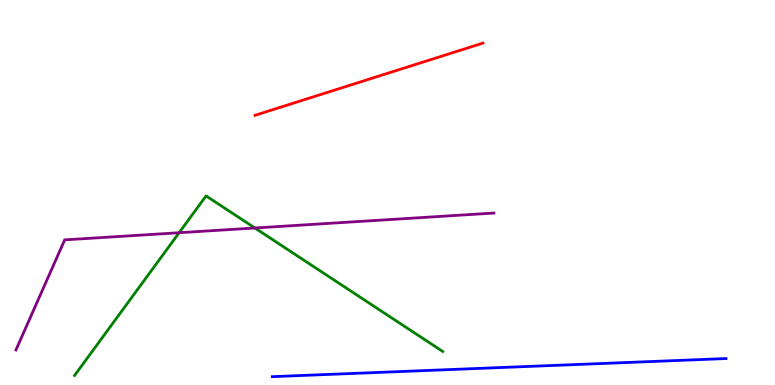[{'lines': ['blue', 'red'], 'intersections': []}, {'lines': ['green', 'red'], 'intersections': []}, {'lines': ['purple', 'red'], 'intersections': []}, {'lines': ['blue', 'green'], 'intersections': []}, {'lines': ['blue', 'purple'], 'intersections': []}, {'lines': ['green', 'purple'], 'intersections': [{'x': 2.31, 'y': 3.96}, {'x': 3.29, 'y': 4.08}]}]